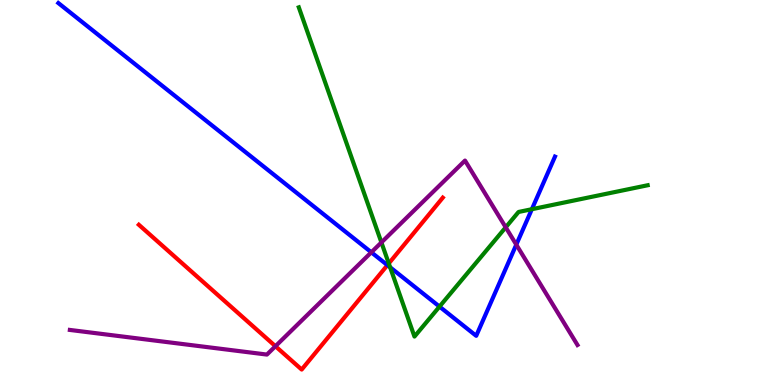[{'lines': ['blue', 'red'], 'intersections': [{'x': 5.0, 'y': 3.11}]}, {'lines': ['green', 'red'], 'intersections': [{'x': 5.02, 'y': 3.16}]}, {'lines': ['purple', 'red'], 'intersections': [{'x': 3.55, 'y': 1.01}]}, {'lines': ['blue', 'green'], 'intersections': [{'x': 5.03, 'y': 3.06}, {'x': 5.67, 'y': 2.04}, {'x': 6.86, 'y': 4.57}]}, {'lines': ['blue', 'purple'], 'intersections': [{'x': 4.79, 'y': 3.45}, {'x': 6.66, 'y': 3.65}]}, {'lines': ['green', 'purple'], 'intersections': [{'x': 4.92, 'y': 3.7}, {'x': 6.53, 'y': 4.1}]}]